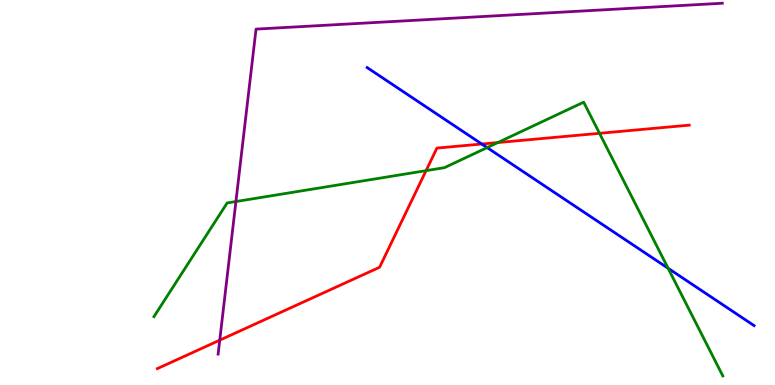[{'lines': ['blue', 'red'], 'intersections': [{'x': 6.22, 'y': 6.26}]}, {'lines': ['green', 'red'], 'intersections': [{'x': 5.5, 'y': 5.57}, {'x': 6.42, 'y': 6.3}, {'x': 7.74, 'y': 6.54}]}, {'lines': ['purple', 'red'], 'intersections': [{'x': 2.84, 'y': 1.16}]}, {'lines': ['blue', 'green'], 'intersections': [{'x': 6.29, 'y': 6.17}, {'x': 8.62, 'y': 3.03}]}, {'lines': ['blue', 'purple'], 'intersections': []}, {'lines': ['green', 'purple'], 'intersections': [{'x': 3.04, 'y': 4.77}]}]